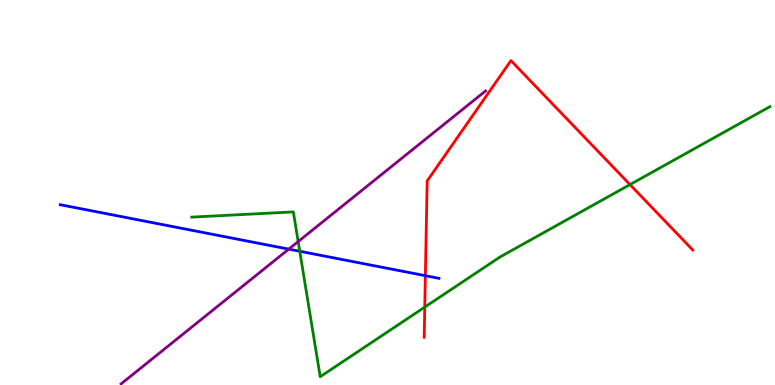[{'lines': ['blue', 'red'], 'intersections': [{'x': 5.49, 'y': 2.84}]}, {'lines': ['green', 'red'], 'intersections': [{'x': 5.48, 'y': 2.02}, {'x': 8.13, 'y': 5.21}]}, {'lines': ['purple', 'red'], 'intersections': []}, {'lines': ['blue', 'green'], 'intersections': [{'x': 3.87, 'y': 3.47}]}, {'lines': ['blue', 'purple'], 'intersections': [{'x': 3.73, 'y': 3.53}]}, {'lines': ['green', 'purple'], 'intersections': [{'x': 3.85, 'y': 3.73}]}]